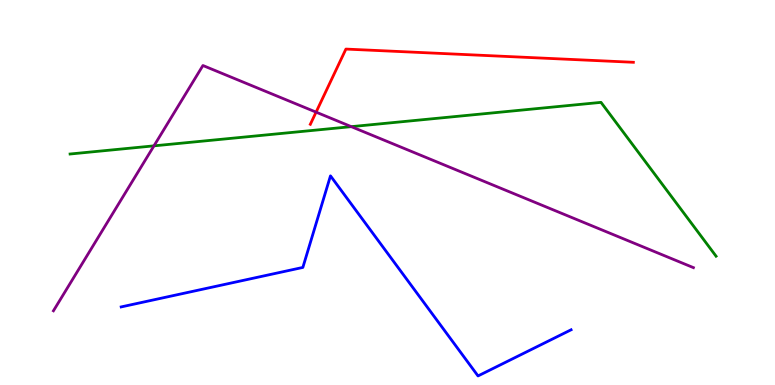[{'lines': ['blue', 'red'], 'intersections': []}, {'lines': ['green', 'red'], 'intersections': []}, {'lines': ['purple', 'red'], 'intersections': [{'x': 4.08, 'y': 7.09}]}, {'lines': ['blue', 'green'], 'intersections': []}, {'lines': ['blue', 'purple'], 'intersections': []}, {'lines': ['green', 'purple'], 'intersections': [{'x': 1.99, 'y': 6.21}, {'x': 4.53, 'y': 6.71}]}]